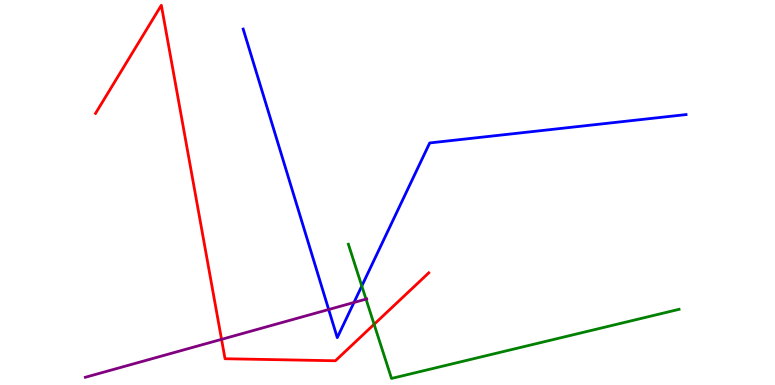[{'lines': ['blue', 'red'], 'intersections': []}, {'lines': ['green', 'red'], 'intersections': [{'x': 4.83, 'y': 1.58}]}, {'lines': ['purple', 'red'], 'intersections': [{'x': 2.86, 'y': 1.19}]}, {'lines': ['blue', 'green'], 'intersections': [{'x': 4.67, 'y': 2.57}]}, {'lines': ['blue', 'purple'], 'intersections': [{'x': 4.24, 'y': 1.96}, {'x': 4.57, 'y': 2.14}]}, {'lines': ['green', 'purple'], 'intersections': [{'x': 4.72, 'y': 2.23}]}]